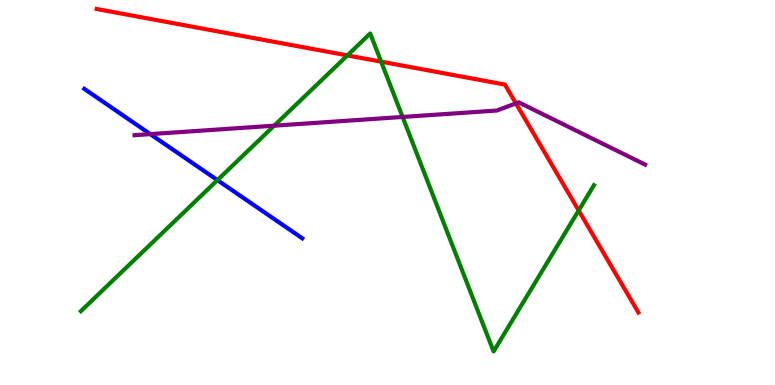[{'lines': ['blue', 'red'], 'intersections': []}, {'lines': ['green', 'red'], 'intersections': [{'x': 4.48, 'y': 8.56}, {'x': 4.92, 'y': 8.4}, {'x': 7.47, 'y': 4.53}]}, {'lines': ['purple', 'red'], 'intersections': [{'x': 6.66, 'y': 7.31}]}, {'lines': ['blue', 'green'], 'intersections': [{'x': 2.81, 'y': 5.32}]}, {'lines': ['blue', 'purple'], 'intersections': [{'x': 1.94, 'y': 6.52}]}, {'lines': ['green', 'purple'], 'intersections': [{'x': 3.54, 'y': 6.74}, {'x': 5.19, 'y': 6.96}]}]